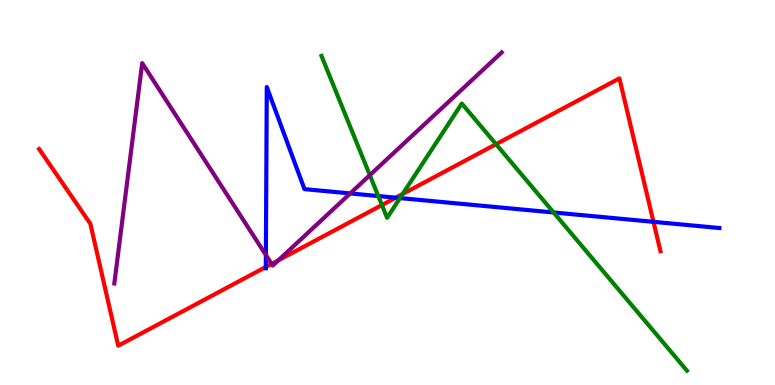[{'lines': ['blue', 'red'], 'intersections': [{'x': 3.43, 'y': 3.07}, {'x': 5.11, 'y': 4.87}, {'x': 8.43, 'y': 4.24}]}, {'lines': ['green', 'red'], 'intersections': [{'x': 4.93, 'y': 4.67}, {'x': 5.2, 'y': 4.96}, {'x': 6.4, 'y': 6.25}]}, {'lines': ['purple', 'red'], 'intersections': [{'x': 3.5, 'y': 3.15}, {'x': 3.59, 'y': 3.24}]}, {'lines': ['blue', 'green'], 'intersections': [{'x': 4.88, 'y': 4.91}, {'x': 5.16, 'y': 4.85}, {'x': 7.14, 'y': 4.48}]}, {'lines': ['blue', 'purple'], 'intersections': [{'x': 3.43, 'y': 3.38}, {'x': 4.52, 'y': 4.98}]}, {'lines': ['green', 'purple'], 'intersections': [{'x': 4.77, 'y': 5.45}]}]